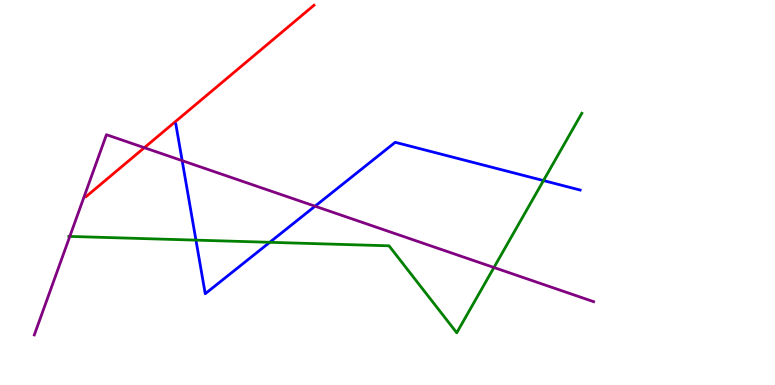[{'lines': ['blue', 'red'], 'intersections': []}, {'lines': ['green', 'red'], 'intersections': []}, {'lines': ['purple', 'red'], 'intersections': [{'x': 1.86, 'y': 6.16}]}, {'lines': ['blue', 'green'], 'intersections': [{'x': 2.53, 'y': 3.76}, {'x': 3.48, 'y': 3.71}, {'x': 7.01, 'y': 5.31}]}, {'lines': ['blue', 'purple'], 'intersections': [{'x': 2.35, 'y': 5.83}, {'x': 4.07, 'y': 4.64}]}, {'lines': ['green', 'purple'], 'intersections': [{'x': 0.901, 'y': 3.86}, {'x': 6.37, 'y': 3.05}]}]